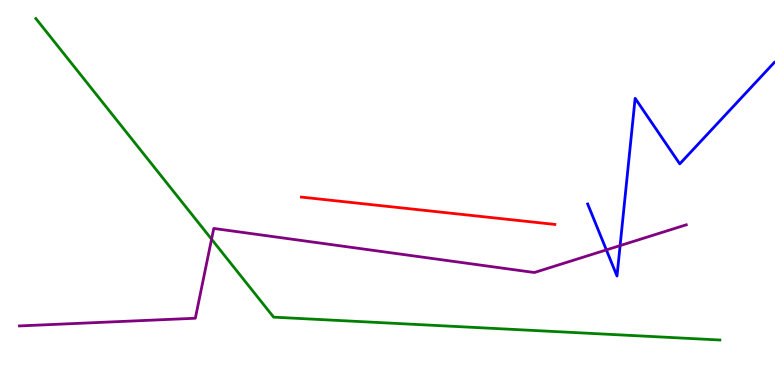[{'lines': ['blue', 'red'], 'intersections': []}, {'lines': ['green', 'red'], 'intersections': []}, {'lines': ['purple', 'red'], 'intersections': []}, {'lines': ['blue', 'green'], 'intersections': []}, {'lines': ['blue', 'purple'], 'intersections': [{'x': 7.82, 'y': 3.51}, {'x': 8.0, 'y': 3.62}]}, {'lines': ['green', 'purple'], 'intersections': [{'x': 2.73, 'y': 3.79}]}]